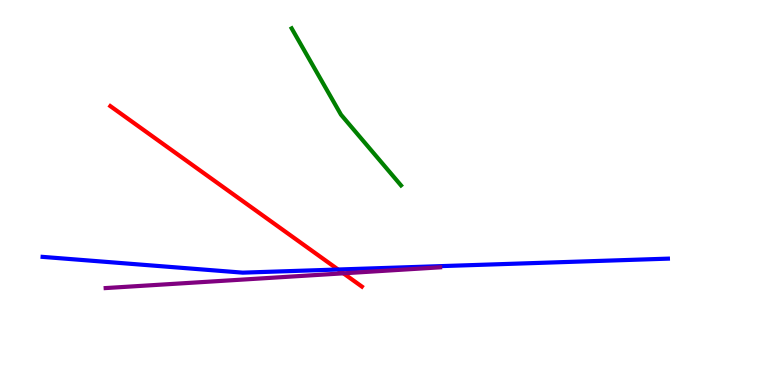[{'lines': ['blue', 'red'], 'intersections': [{'x': 4.36, 'y': 3.0}]}, {'lines': ['green', 'red'], 'intersections': []}, {'lines': ['purple', 'red'], 'intersections': [{'x': 4.43, 'y': 2.9}]}, {'lines': ['blue', 'green'], 'intersections': []}, {'lines': ['blue', 'purple'], 'intersections': []}, {'lines': ['green', 'purple'], 'intersections': []}]